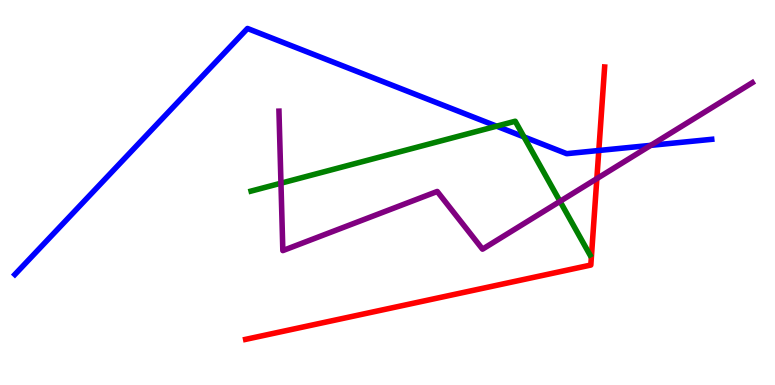[{'lines': ['blue', 'red'], 'intersections': [{'x': 7.73, 'y': 6.09}]}, {'lines': ['green', 'red'], 'intersections': []}, {'lines': ['purple', 'red'], 'intersections': [{'x': 7.7, 'y': 5.36}]}, {'lines': ['blue', 'green'], 'intersections': [{'x': 6.41, 'y': 6.72}, {'x': 6.76, 'y': 6.44}]}, {'lines': ['blue', 'purple'], 'intersections': [{'x': 8.4, 'y': 6.22}]}, {'lines': ['green', 'purple'], 'intersections': [{'x': 3.63, 'y': 5.24}, {'x': 7.23, 'y': 4.77}]}]